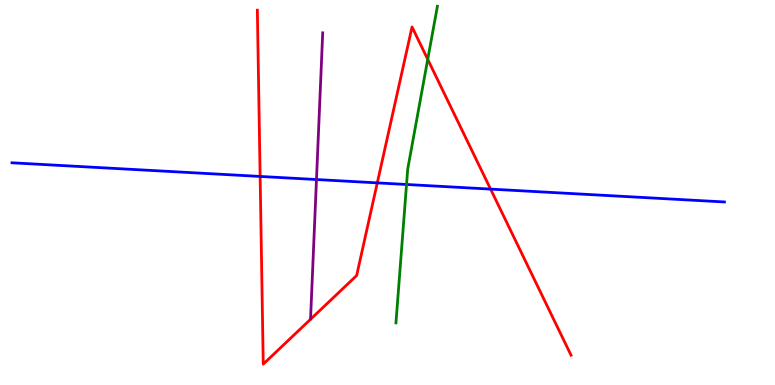[{'lines': ['blue', 'red'], 'intersections': [{'x': 3.36, 'y': 5.42}, {'x': 4.87, 'y': 5.25}, {'x': 6.33, 'y': 5.09}]}, {'lines': ['green', 'red'], 'intersections': [{'x': 5.52, 'y': 8.46}]}, {'lines': ['purple', 'red'], 'intersections': []}, {'lines': ['blue', 'green'], 'intersections': [{'x': 5.25, 'y': 5.21}]}, {'lines': ['blue', 'purple'], 'intersections': [{'x': 4.08, 'y': 5.34}]}, {'lines': ['green', 'purple'], 'intersections': []}]